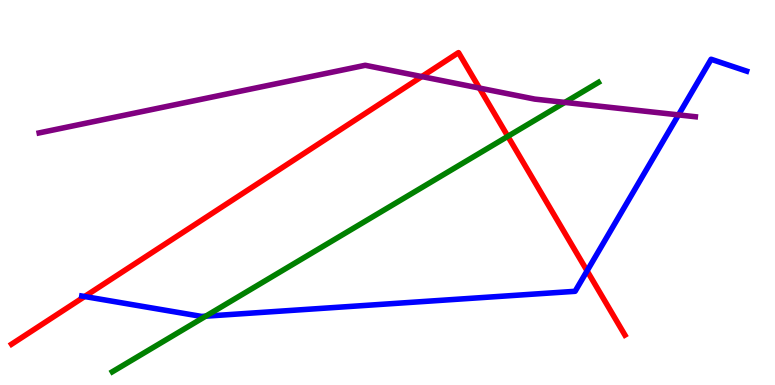[{'lines': ['blue', 'red'], 'intersections': [{'x': 1.09, 'y': 2.3}, {'x': 7.58, 'y': 2.96}]}, {'lines': ['green', 'red'], 'intersections': [{'x': 6.55, 'y': 6.46}]}, {'lines': ['purple', 'red'], 'intersections': [{'x': 5.44, 'y': 8.01}, {'x': 6.19, 'y': 7.71}]}, {'lines': ['blue', 'green'], 'intersections': [{'x': 2.65, 'y': 1.79}]}, {'lines': ['blue', 'purple'], 'intersections': [{'x': 8.75, 'y': 7.02}]}, {'lines': ['green', 'purple'], 'intersections': [{'x': 7.29, 'y': 7.34}]}]